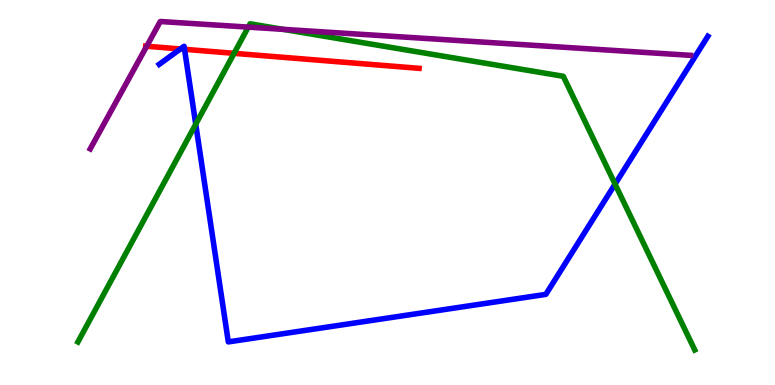[{'lines': ['blue', 'red'], 'intersections': [{'x': 2.33, 'y': 8.73}, {'x': 2.38, 'y': 8.72}]}, {'lines': ['green', 'red'], 'intersections': [{'x': 3.02, 'y': 8.61}]}, {'lines': ['purple', 'red'], 'intersections': [{'x': 1.89, 'y': 8.8}]}, {'lines': ['blue', 'green'], 'intersections': [{'x': 2.53, 'y': 6.77}, {'x': 7.94, 'y': 5.22}]}, {'lines': ['blue', 'purple'], 'intersections': []}, {'lines': ['green', 'purple'], 'intersections': [{'x': 3.2, 'y': 9.3}, {'x': 3.65, 'y': 9.24}]}]